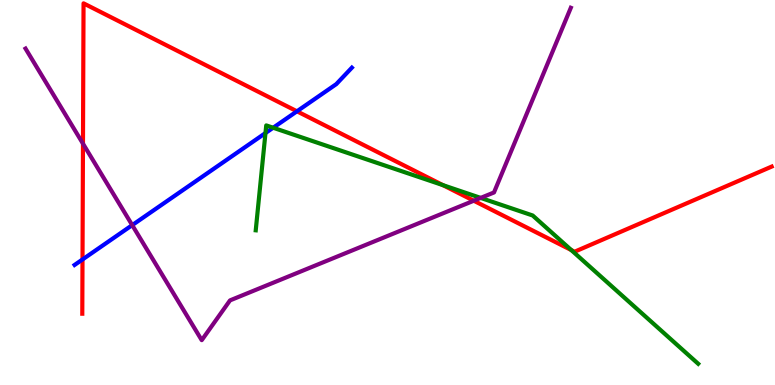[{'lines': ['blue', 'red'], 'intersections': [{'x': 1.06, 'y': 3.26}, {'x': 3.83, 'y': 7.11}]}, {'lines': ['green', 'red'], 'intersections': [{'x': 5.72, 'y': 5.19}, {'x': 7.37, 'y': 3.51}]}, {'lines': ['purple', 'red'], 'intersections': [{'x': 1.07, 'y': 6.27}, {'x': 6.11, 'y': 4.79}]}, {'lines': ['blue', 'green'], 'intersections': [{'x': 3.43, 'y': 6.54}, {'x': 3.52, 'y': 6.68}]}, {'lines': ['blue', 'purple'], 'intersections': [{'x': 1.71, 'y': 4.15}]}, {'lines': ['green', 'purple'], 'intersections': [{'x': 6.2, 'y': 4.86}]}]